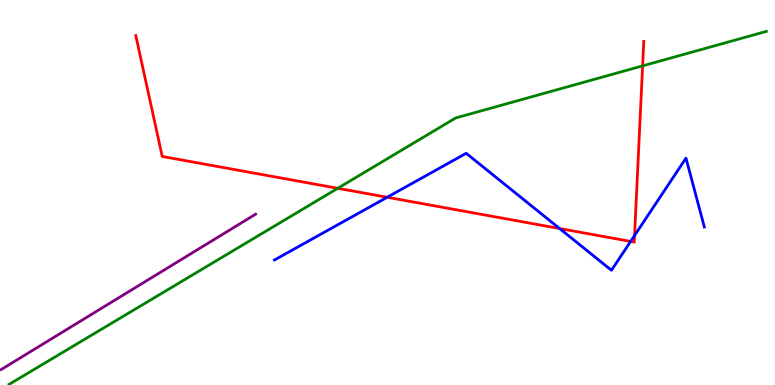[{'lines': ['blue', 'red'], 'intersections': [{'x': 5.0, 'y': 4.88}, {'x': 7.22, 'y': 4.06}, {'x': 8.14, 'y': 3.73}, {'x': 8.19, 'y': 3.88}]}, {'lines': ['green', 'red'], 'intersections': [{'x': 4.36, 'y': 5.11}, {'x': 8.29, 'y': 8.29}]}, {'lines': ['purple', 'red'], 'intersections': []}, {'lines': ['blue', 'green'], 'intersections': []}, {'lines': ['blue', 'purple'], 'intersections': []}, {'lines': ['green', 'purple'], 'intersections': []}]